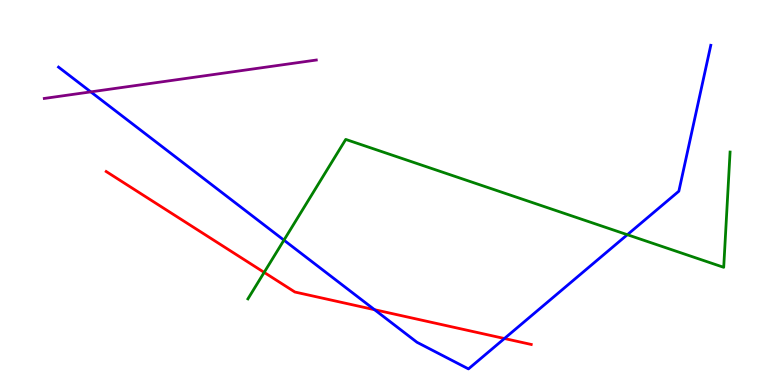[{'lines': ['blue', 'red'], 'intersections': [{'x': 4.83, 'y': 1.96}, {'x': 6.51, 'y': 1.21}]}, {'lines': ['green', 'red'], 'intersections': [{'x': 3.41, 'y': 2.92}]}, {'lines': ['purple', 'red'], 'intersections': []}, {'lines': ['blue', 'green'], 'intersections': [{'x': 3.66, 'y': 3.76}, {'x': 8.09, 'y': 3.9}]}, {'lines': ['blue', 'purple'], 'intersections': [{'x': 1.17, 'y': 7.61}]}, {'lines': ['green', 'purple'], 'intersections': []}]